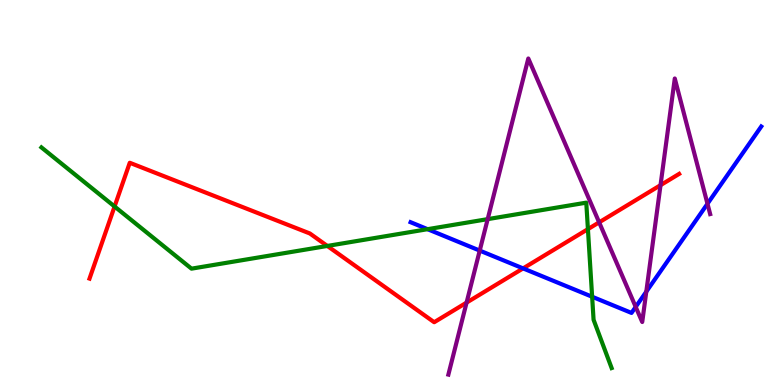[{'lines': ['blue', 'red'], 'intersections': [{'x': 6.75, 'y': 3.03}]}, {'lines': ['green', 'red'], 'intersections': [{'x': 1.48, 'y': 4.64}, {'x': 4.22, 'y': 3.61}, {'x': 7.59, 'y': 4.05}]}, {'lines': ['purple', 'red'], 'intersections': [{'x': 6.02, 'y': 2.14}, {'x': 7.73, 'y': 4.22}, {'x': 8.52, 'y': 5.19}]}, {'lines': ['blue', 'green'], 'intersections': [{'x': 5.52, 'y': 4.05}, {'x': 7.64, 'y': 2.29}]}, {'lines': ['blue', 'purple'], 'intersections': [{'x': 6.19, 'y': 3.49}, {'x': 8.2, 'y': 2.03}, {'x': 8.34, 'y': 2.42}, {'x': 9.13, 'y': 4.71}]}, {'lines': ['green', 'purple'], 'intersections': [{'x': 6.29, 'y': 4.31}]}]